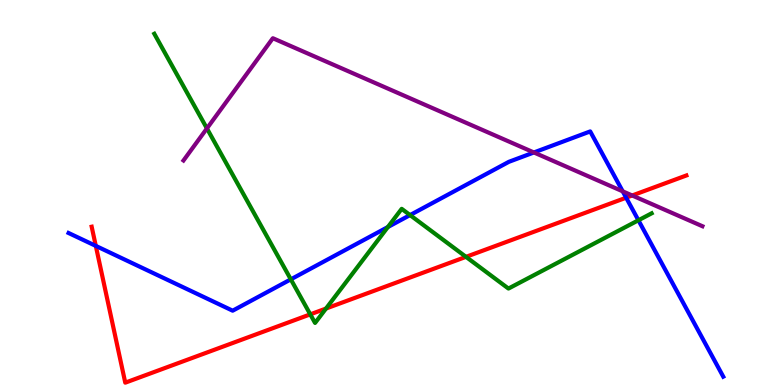[{'lines': ['blue', 'red'], 'intersections': [{'x': 1.24, 'y': 3.61}, {'x': 8.08, 'y': 4.86}]}, {'lines': ['green', 'red'], 'intersections': [{'x': 4.0, 'y': 1.83}, {'x': 4.21, 'y': 1.99}, {'x': 6.01, 'y': 3.33}]}, {'lines': ['purple', 'red'], 'intersections': [{'x': 8.16, 'y': 4.92}]}, {'lines': ['blue', 'green'], 'intersections': [{'x': 3.75, 'y': 2.74}, {'x': 5.0, 'y': 4.1}, {'x': 5.29, 'y': 4.41}, {'x': 8.24, 'y': 4.28}]}, {'lines': ['blue', 'purple'], 'intersections': [{'x': 6.89, 'y': 6.04}, {'x': 8.04, 'y': 5.03}]}, {'lines': ['green', 'purple'], 'intersections': [{'x': 2.67, 'y': 6.66}]}]